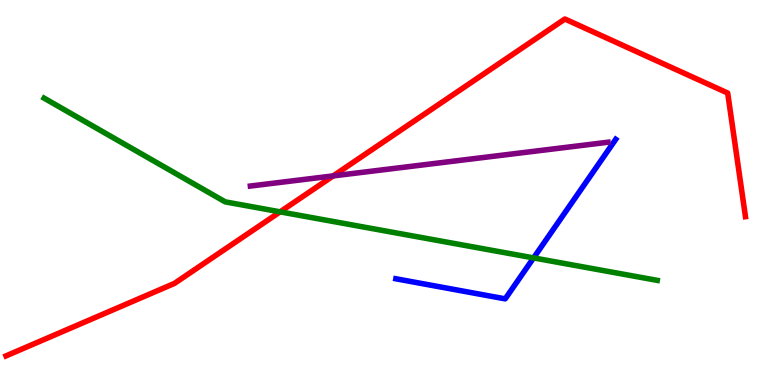[{'lines': ['blue', 'red'], 'intersections': []}, {'lines': ['green', 'red'], 'intersections': [{'x': 3.61, 'y': 4.5}]}, {'lines': ['purple', 'red'], 'intersections': [{'x': 4.3, 'y': 5.43}]}, {'lines': ['blue', 'green'], 'intersections': [{'x': 6.88, 'y': 3.3}]}, {'lines': ['blue', 'purple'], 'intersections': []}, {'lines': ['green', 'purple'], 'intersections': []}]